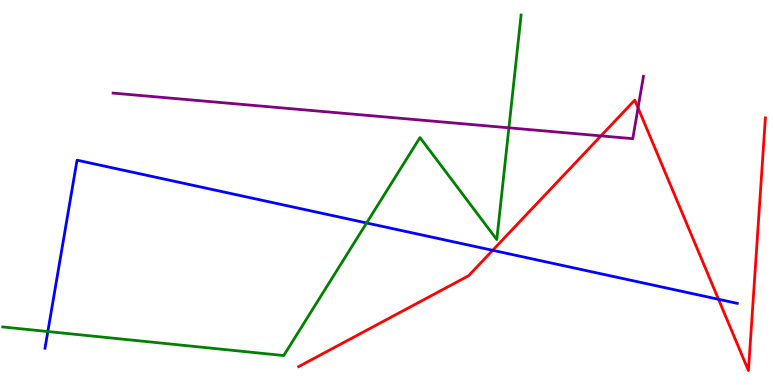[{'lines': ['blue', 'red'], 'intersections': [{'x': 6.36, 'y': 3.5}, {'x': 9.27, 'y': 2.23}]}, {'lines': ['green', 'red'], 'intersections': []}, {'lines': ['purple', 'red'], 'intersections': [{'x': 7.75, 'y': 6.47}, {'x': 8.23, 'y': 7.2}]}, {'lines': ['blue', 'green'], 'intersections': [{'x': 0.617, 'y': 1.39}, {'x': 4.73, 'y': 4.21}]}, {'lines': ['blue', 'purple'], 'intersections': []}, {'lines': ['green', 'purple'], 'intersections': [{'x': 6.57, 'y': 6.68}]}]